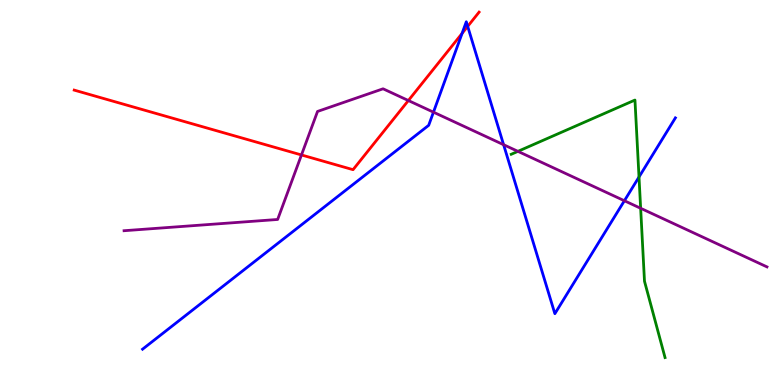[{'lines': ['blue', 'red'], 'intersections': [{'x': 5.96, 'y': 9.13}, {'x': 6.03, 'y': 9.31}]}, {'lines': ['green', 'red'], 'intersections': []}, {'lines': ['purple', 'red'], 'intersections': [{'x': 3.89, 'y': 5.98}, {'x': 5.27, 'y': 7.39}]}, {'lines': ['blue', 'green'], 'intersections': [{'x': 8.25, 'y': 5.4}]}, {'lines': ['blue', 'purple'], 'intersections': [{'x': 5.59, 'y': 7.09}, {'x': 6.5, 'y': 6.24}, {'x': 8.06, 'y': 4.79}]}, {'lines': ['green', 'purple'], 'intersections': [{'x': 6.68, 'y': 6.07}, {'x': 8.27, 'y': 4.59}]}]